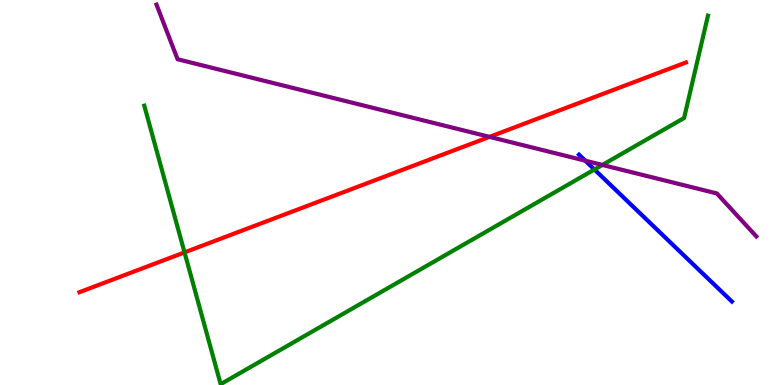[{'lines': ['blue', 'red'], 'intersections': []}, {'lines': ['green', 'red'], 'intersections': [{'x': 2.38, 'y': 3.44}]}, {'lines': ['purple', 'red'], 'intersections': [{'x': 6.32, 'y': 6.45}]}, {'lines': ['blue', 'green'], 'intersections': [{'x': 7.67, 'y': 5.6}]}, {'lines': ['blue', 'purple'], 'intersections': [{'x': 7.55, 'y': 5.83}]}, {'lines': ['green', 'purple'], 'intersections': [{'x': 7.77, 'y': 5.72}]}]